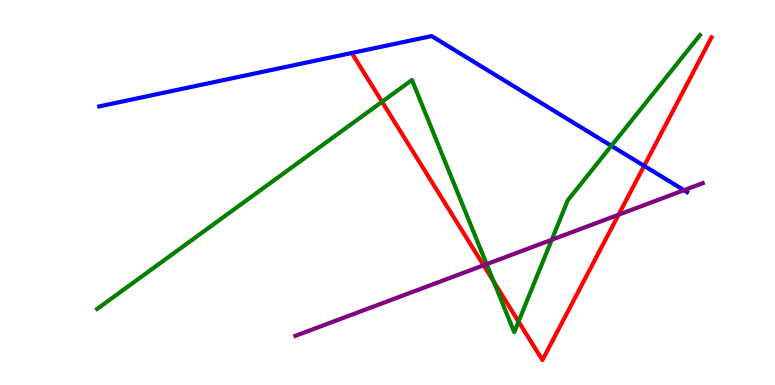[{'lines': ['blue', 'red'], 'intersections': [{'x': 8.31, 'y': 5.69}]}, {'lines': ['green', 'red'], 'intersections': [{'x': 4.93, 'y': 7.36}, {'x': 6.37, 'y': 2.69}, {'x': 6.69, 'y': 1.65}]}, {'lines': ['purple', 'red'], 'intersections': [{'x': 6.24, 'y': 3.11}, {'x': 7.98, 'y': 4.42}]}, {'lines': ['blue', 'green'], 'intersections': [{'x': 7.89, 'y': 6.21}]}, {'lines': ['blue', 'purple'], 'intersections': [{'x': 8.83, 'y': 5.06}]}, {'lines': ['green', 'purple'], 'intersections': [{'x': 6.28, 'y': 3.14}, {'x': 7.12, 'y': 3.77}]}]